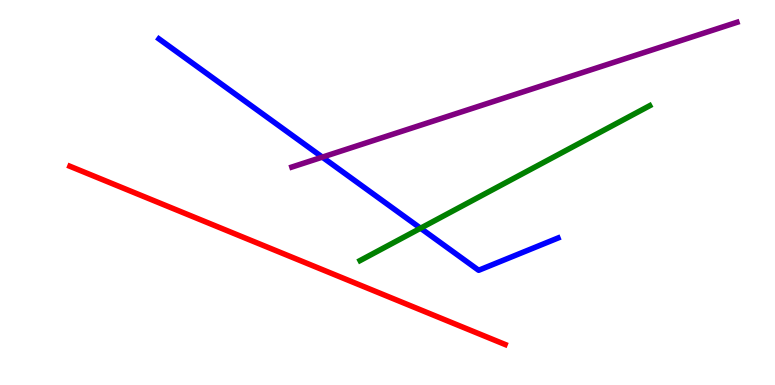[{'lines': ['blue', 'red'], 'intersections': []}, {'lines': ['green', 'red'], 'intersections': []}, {'lines': ['purple', 'red'], 'intersections': []}, {'lines': ['blue', 'green'], 'intersections': [{'x': 5.43, 'y': 4.07}]}, {'lines': ['blue', 'purple'], 'intersections': [{'x': 4.16, 'y': 5.92}]}, {'lines': ['green', 'purple'], 'intersections': []}]